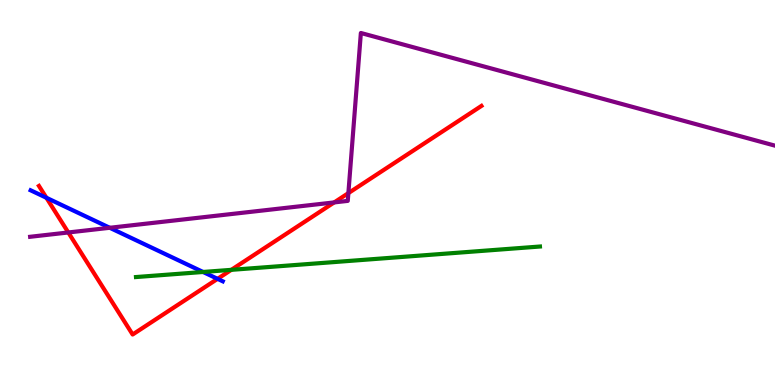[{'lines': ['blue', 'red'], 'intersections': [{'x': 0.599, 'y': 4.86}, {'x': 2.81, 'y': 2.76}]}, {'lines': ['green', 'red'], 'intersections': [{'x': 2.98, 'y': 2.99}]}, {'lines': ['purple', 'red'], 'intersections': [{'x': 0.881, 'y': 3.96}, {'x': 4.31, 'y': 4.74}, {'x': 4.5, 'y': 4.98}]}, {'lines': ['blue', 'green'], 'intersections': [{'x': 2.62, 'y': 2.94}]}, {'lines': ['blue', 'purple'], 'intersections': [{'x': 1.42, 'y': 4.08}]}, {'lines': ['green', 'purple'], 'intersections': []}]